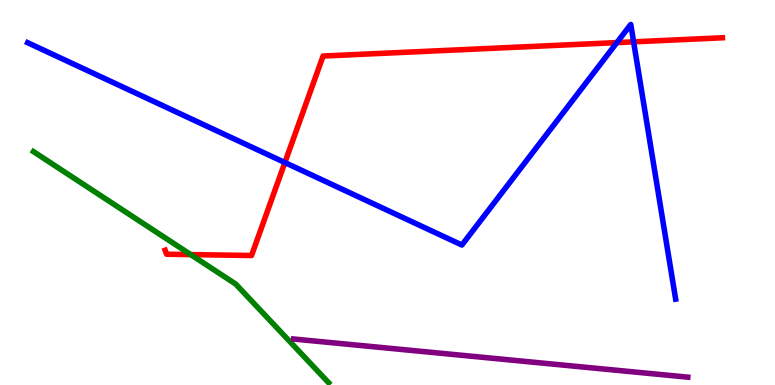[{'lines': ['blue', 'red'], 'intersections': [{'x': 3.68, 'y': 5.78}, {'x': 7.96, 'y': 8.89}, {'x': 8.18, 'y': 8.91}]}, {'lines': ['green', 'red'], 'intersections': [{'x': 2.46, 'y': 3.39}]}, {'lines': ['purple', 'red'], 'intersections': []}, {'lines': ['blue', 'green'], 'intersections': []}, {'lines': ['blue', 'purple'], 'intersections': []}, {'lines': ['green', 'purple'], 'intersections': []}]